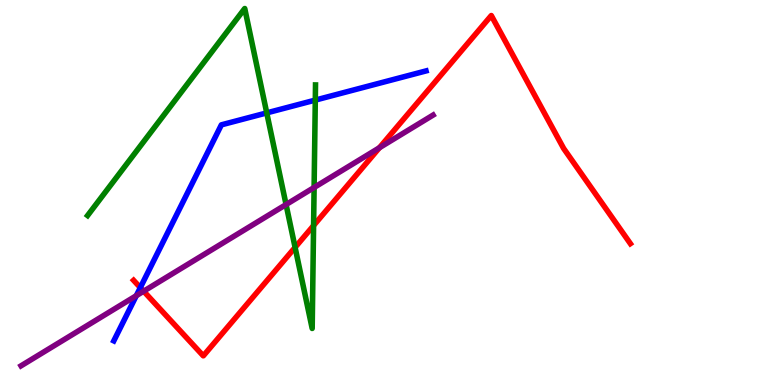[{'lines': ['blue', 'red'], 'intersections': [{'x': 1.81, 'y': 2.53}]}, {'lines': ['green', 'red'], 'intersections': [{'x': 3.81, 'y': 3.57}, {'x': 4.05, 'y': 4.14}]}, {'lines': ['purple', 'red'], 'intersections': [{'x': 1.85, 'y': 2.44}, {'x': 4.9, 'y': 6.16}]}, {'lines': ['blue', 'green'], 'intersections': [{'x': 3.44, 'y': 7.07}, {'x': 4.07, 'y': 7.4}]}, {'lines': ['blue', 'purple'], 'intersections': [{'x': 1.76, 'y': 2.32}]}, {'lines': ['green', 'purple'], 'intersections': [{'x': 3.69, 'y': 4.69}, {'x': 4.05, 'y': 5.13}]}]